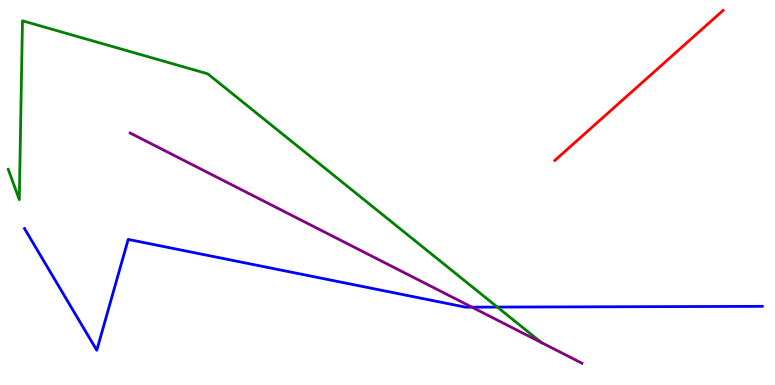[{'lines': ['blue', 'red'], 'intersections': []}, {'lines': ['green', 'red'], 'intersections': []}, {'lines': ['purple', 'red'], 'intersections': []}, {'lines': ['blue', 'green'], 'intersections': [{'x': 6.42, 'y': 2.02}]}, {'lines': ['blue', 'purple'], 'intersections': [{'x': 6.09, 'y': 2.02}]}, {'lines': ['green', 'purple'], 'intersections': [{'x': 6.99, 'y': 1.1}]}]